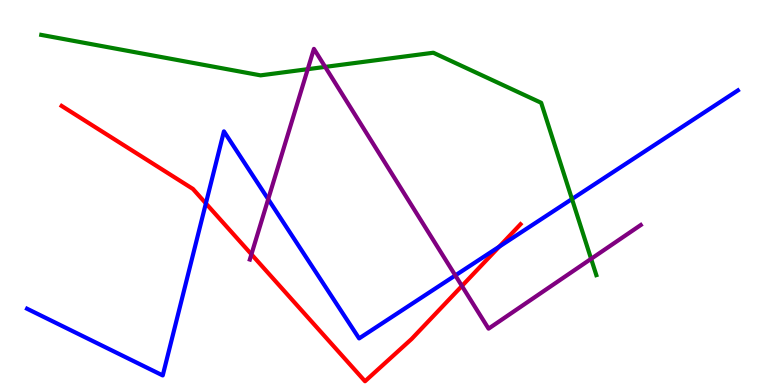[{'lines': ['blue', 'red'], 'intersections': [{'x': 2.66, 'y': 4.72}, {'x': 6.44, 'y': 3.59}]}, {'lines': ['green', 'red'], 'intersections': []}, {'lines': ['purple', 'red'], 'intersections': [{'x': 3.24, 'y': 3.39}, {'x': 5.96, 'y': 2.57}]}, {'lines': ['blue', 'green'], 'intersections': [{'x': 7.38, 'y': 4.83}]}, {'lines': ['blue', 'purple'], 'intersections': [{'x': 3.46, 'y': 4.83}, {'x': 5.88, 'y': 2.85}]}, {'lines': ['green', 'purple'], 'intersections': [{'x': 3.97, 'y': 8.2}, {'x': 4.2, 'y': 8.26}, {'x': 7.63, 'y': 3.28}]}]